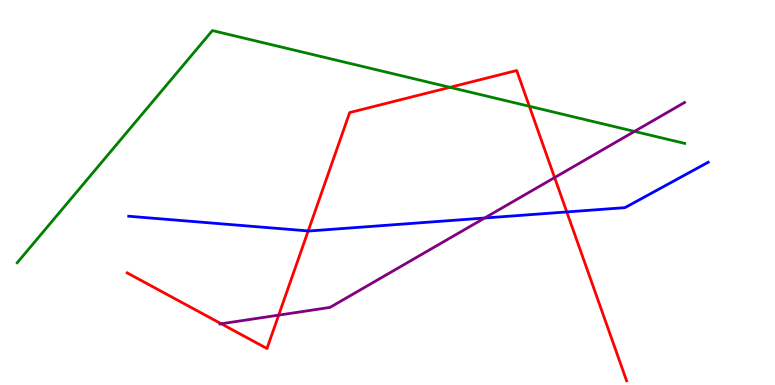[{'lines': ['blue', 'red'], 'intersections': [{'x': 3.98, 'y': 4.0}, {'x': 7.31, 'y': 4.49}]}, {'lines': ['green', 'red'], 'intersections': [{'x': 5.81, 'y': 7.73}, {'x': 6.83, 'y': 7.24}]}, {'lines': ['purple', 'red'], 'intersections': [{'x': 2.85, 'y': 1.59}, {'x': 3.6, 'y': 1.81}, {'x': 7.16, 'y': 5.39}]}, {'lines': ['blue', 'green'], 'intersections': []}, {'lines': ['blue', 'purple'], 'intersections': [{'x': 6.25, 'y': 4.34}]}, {'lines': ['green', 'purple'], 'intersections': [{'x': 8.19, 'y': 6.59}]}]